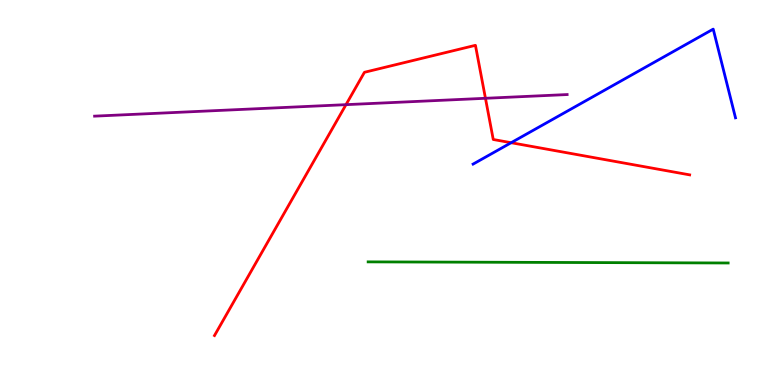[{'lines': ['blue', 'red'], 'intersections': [{'x': 6.6, 'y': 6.29}]}, {'lines': ['green', 'red'], 'intersections': []}, {'lines': ['purple', 'red'], 'intersections': [{'x': 4.46, 'y': 7.28}, {'x': 6.26, 'y': 7.45}]}, {'lines': ['blue', 'green'], 'intersections': []}, {'lines': ['blue', 'purple'], 'intersections': []}, {'lines': ['green', 'purple'], 'intersections': []}]